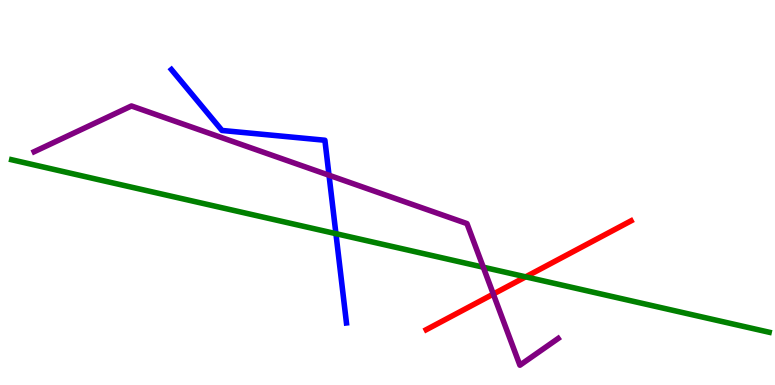[{'lines': ['blue', 'red'], 'intersections': []}, {'lines': ['green', 'red'], 'intersections': [{'x': 6.78, 'y': 2.81}]}, {'lines': ['purple', 'red'], 'intersections': [{'x': 6.37, 'y': 2.36}]}, {'lines': ['blue', 'green'], 'intersections': [{'x': 4.33, 'y': 3.93}]}, {'lines': ['blue', 'purple'], 'intersections': [{'x': 4.25, 'y': 5.45}]}, {'lines': ['green', 'purple'], 'intersections': [{'x': 6.24, 'y': 3.06}]}]